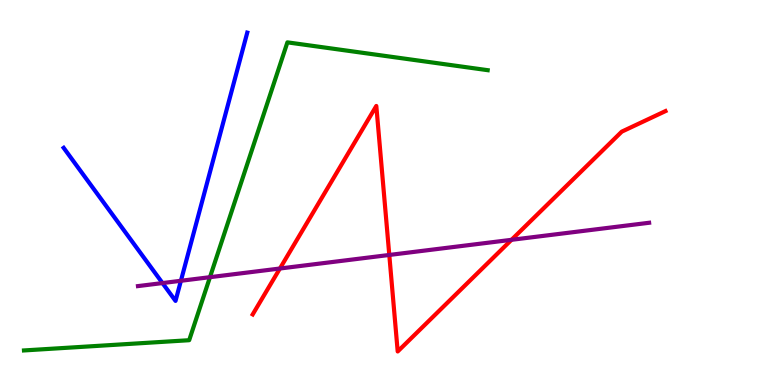[{'lines': ['blue', 'red'], 'intersections': []}, {'lines': ['green', 'red'], 'intersections': []}, {'lines': ['purple', 'red'], 'intersections': [{'x': 3.61, 'y': 3.03}, {'x': 5.02, 'y': 3.38}, {'x': 6.6, 'y': 3.77}]}, {'lines': ['blue', 'green'], 'intersections': []}, {'lines': ['blue', 'purple'], 'intersections': [{'x': 2.1, 'y': 2.65}, {'x': 2.33, 'y': 2.71}]}, {'lines': ['green', 'purple'], 'intersections': [{'x': 2.71, 'y': 2.8}]}]